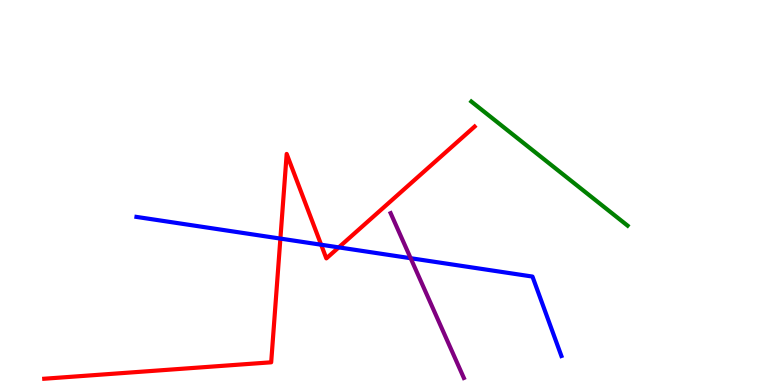[{'lines': ['blue', 'red'], 'intersections': [{'x': 3.62, 'y': 3.8}, {'x': 4.14, 'y': 3.64}, {'x': 4.37, 'y': 3.57}]}, {'lines': ['green', 'red'], 'intersections': []}, {'lines': ['purple', 'red'], 'intersections': []}, {'lines': ['blue', 'green'], 'intersections': []}, {'lines': ['blue', 'purple'], 'intersections': [{'x': 5.3, 'y': 3.29}]}, {'lines': ['green', 'purple'], 'intersections': []}]